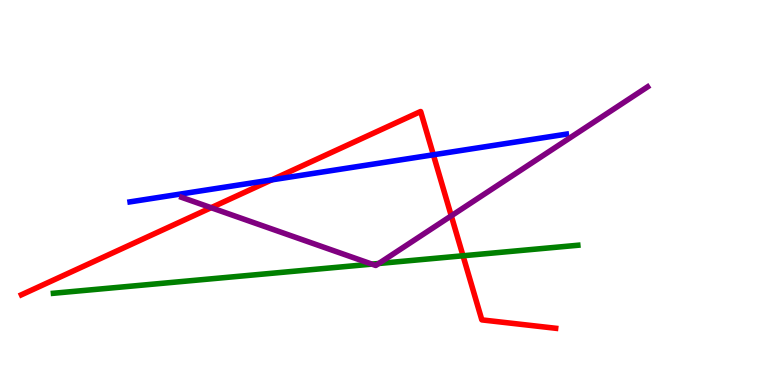[{'lines': ['blue', 'red'], 'intersections': [{'x': 3.51, 'y': 5.33}, {'x': 5.59, 'y': 5.98}]}, {'lines': ['green', 'red'], 'intersections': [{'x': 5.97, 'y': 3.36}]}, {'lines': ['purple', 'red'], 'intersections': [{'x': 2.72, 'y': 4.61}, {'x': 5.82, 'y': 4.39}]}, {'lines': ['blue', 'green'], 'intersections': []}, {'lines': ['blue', 'purple'], 'intersections': []}, {'lines': ['green', 'purple'], 'intersections': [{'x': 4.8, 'y': 3.14}, {'x': 4.89, 'y': 3.16}]}]